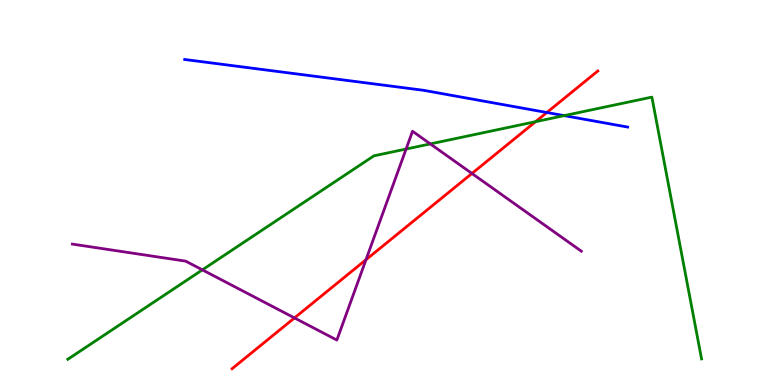[{'lines': ['blue', 'red'], 'intersections': [{'x': 7.06, 'y': 7.08}]}, {'lines': ['green', 'red'], 'intersections': [{'x': 6.91, 'y': 6.84}]}, {'lines': ['purple', 'red'], 'intersections': [{'x': 3.8, 'y': 1.74}, {'x': 4.72, 'y': 3.25}, {'x': 6.09, 'y': 5.49}]}, {'lines': ['blue', 'green'], 'intersections': [{'x': 7.28, 'y': 7.0}]}, {'lines': ['blue', 'purple'], 'intersections': []}, {'lines': ['green', 'purple'], 'intersections': [{'x': 2.61, 'y': 2.99}, {'x': 5.24, 'y': 6.13}, {'x': 5.55, 'y': 6.26}]}]